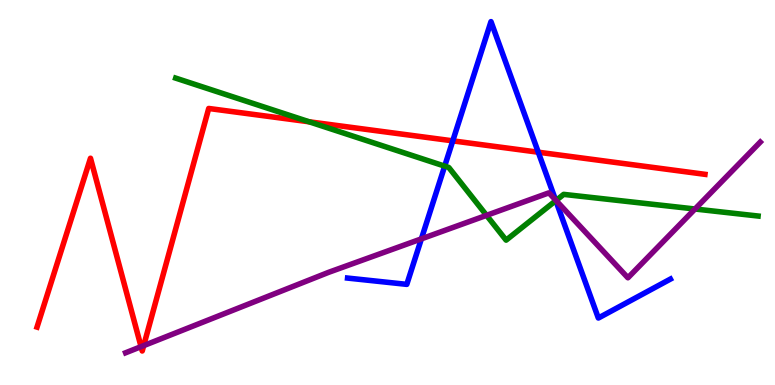[{'lines': ['blue', 'red'], 'intersections': [{'x': 5.84, 'y': 6.34}, {'x': 6.95, 'y': 6.05}]}, {'lines': ['green', 'red'], 'intersections': [{'x': 3.99, 'y': 6.84}]}, {'lines': ['purple', 'red'], 'intersections': [{'x': 1.82, 'y': 0.996}, {'x': 1.85, 'y': 1.02}]}, {'lines': ['blue', 'green'], 'intersections': [{'x': 5.74, 'y': 5.69}, {'x': 7.17, 'y': 4.79}]}, {'lines': ['blue', 'purple'], 'intersections': [{'x': 5.44, 'y': 3.8}, {'x': 7.17, 'y': 4.81}]}, {'lines': ['green', 'purple'], 'intersections': [{'x': 6.28, 'y': 4.41}, {'x': 7.17, 'y': 4.79}, {'x': 8.97, 'y': 4.57}]}]